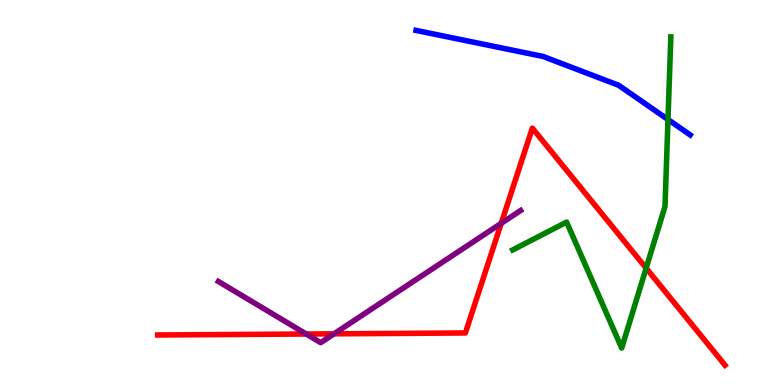[{'lines': ['blue', 'red'], 'intersections': []}, {'lines': ['green', 'red'], 'intersections': [{'x': 8.34, 'y': 3.03}]}, {'lines': ['purple', 'red'], 'intersections': [{'x': 3.95, 'y': 1.32}, {'x': 4.31, 'y': 1.33}, {'x': 6.47, 'y': 4.2}]}, {'lines': ['blue', 'green'], 'intersections': [{'x': 8.62, 'y': 6.9}]}, {'lines': ['blue', 'purple'], 'intersections': []}, {'lines': ['green', 'purple'], 'intersections': []}]